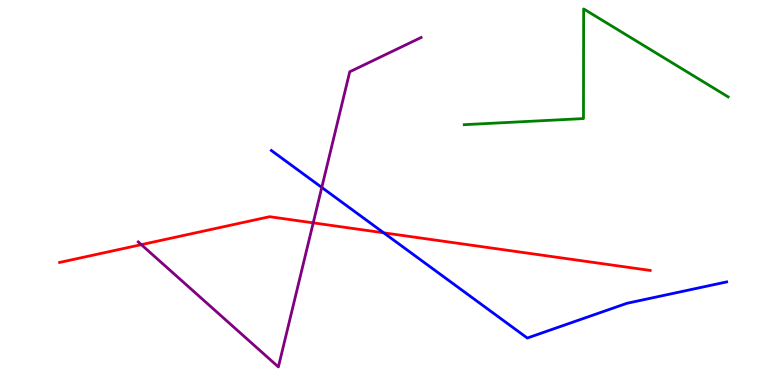[{'lines': ['blue', 'red'], 'intersections': [{'x': 4.95, 'y': 3.95}]}, {'lines': ['green', 'red'], 'intersections': []}, {'lines': ['purple', 'red'], 'intersections': [{'x': 1.82, 'y': 3.65}, {'x': 4.04, 'y': 4.21}]}, {'lines': ['blue', 'green'], 'intersections': []}, {'lines': ['blue', 'purple'], 'intersections': [{'x': 4.15, 'y': 5.13}]}, {'lines': ['green', 'purple'], 'intersections': []}]